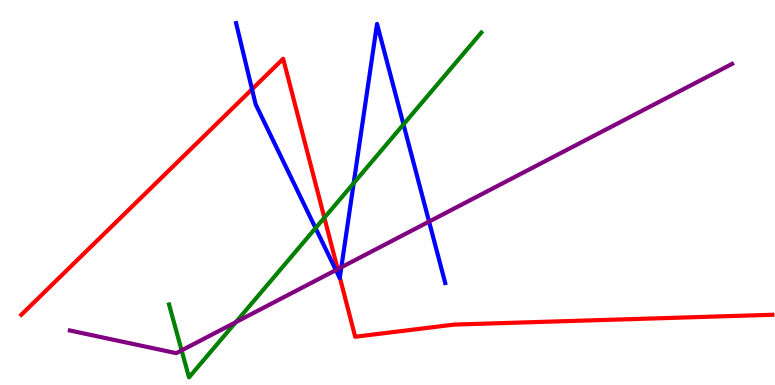[{'lines': ['blue', 'red'], 'intersections': [{'x': 3.25, 'y': 7.68}, {'x': 4.39, 'y': 2.79}]}, {'lines': ['green', 'red'], 'intersections': [{'x': 4.19, 'y': 4.34}]}, {'lines': ['purple', 'red'], 'intersections': [{'x': 4.36, 'y': 3.01}]}, {'lines': ['blue', 'green'], 'intersections': [{'x': 4.07, 'y': 4.08}, {'x': 4.56, 'y': 5.24}, {'x': 5.21, 'y': 6.77}]}, {'lines': ['blue', 'purple'], 'intersections': [{'x': 4.33, 'y': 2.98}, {'x': 4.4, 'y': 3.06}, {'x': 5.54, 'y': 4.24}]}, {'lines': ['green', 'purple'], 'intersections': [{'x': 2.34, 'y': 0.899}, {'x': 3.04, 'y': 1.63}]}]